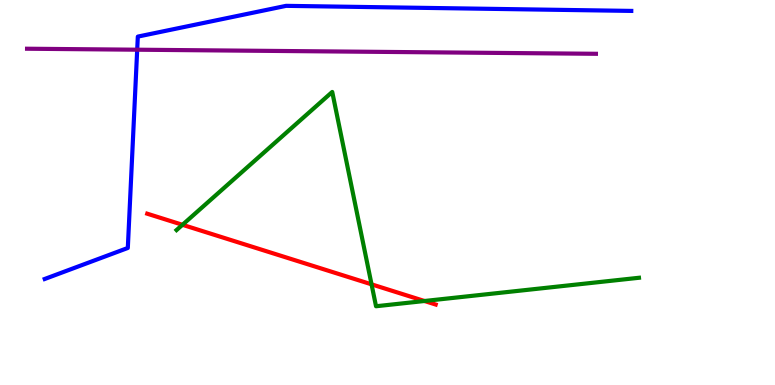[{'lines': ['blue', 'red'], 'intersections': []}, {'lines': ['green', 'red'], 'intersections': [{'x': 2.35, 'y': 4.16}, {'x': 4.79, 'y': 2.61}, {'x': 5.48, 'y': 2.18}]}, {'lines': ['purple', 'red'], 'intersections': []}, {'lines': ['blue', 'green'], 'intersections': []}, {'lines': ['blue', 'purple'], 'intersections': [{'x': 1.77, 'y': 8.71}]}, {'lines': ['green', 'purple'], 'intersections': []}]